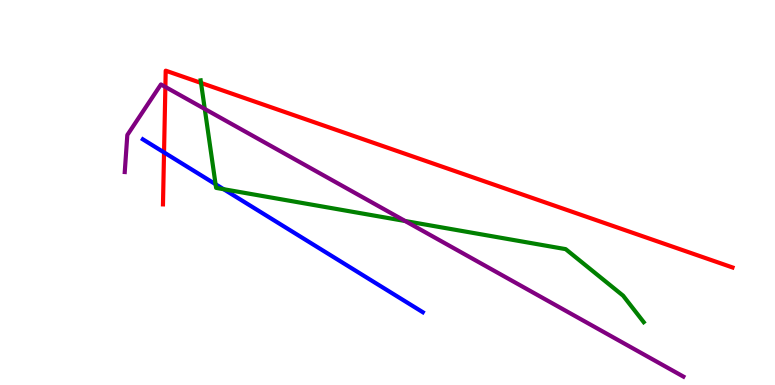[{'lines': ['blue', 'red'], 'intersections': [{'x': 2.12, 'y': 6.04}]}, {'lines': ['green', 'red'], 'intersections': [{'x': 2.59, 'y': 7.85}]}, {'lines': ['purple', 'red'], 'intersections': [{'x': 2.13, 'y': 7.74}]}, {'lines': ['blue', 'green'], 'intersections': [{'x': 2.78, 'y': 5.21}, {'x': 2.89, 'y': 5.09}]}, {'lines': ['blue', 'purple'], 'intersections': []}, {'lines': ['green', 'purple'], 'intersections': [{'x': 2.64, 'y': 7.17}, {'x': 5.23, 'y': 4.26}]}]